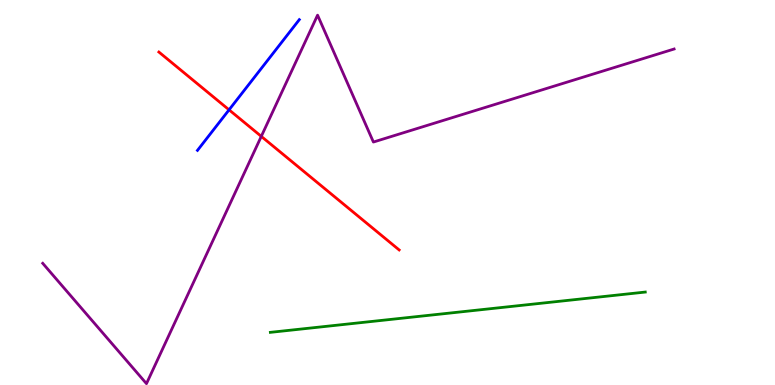[{'lines': ['blue', 'red'], 'intersections': [{'x': 2.96, 'y': 7.15}]}, {'lines': ['green', 'red'], 'intersections': []}, {'lines': ['purple', 'red'], 'intersections': [{'x': 3.37, 'y': 6.46}]}, {'lines': ['blue', 'green'], 'intersections': []}, {'lines': ['blue', 'purple'], 'intersections': []}, {'lines': ['green', 'purple'], 'intersections': []}]